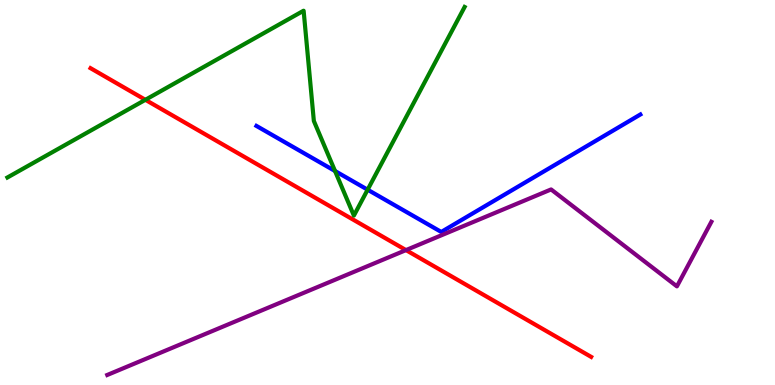[{'lines': ['blue', 'red'], 'intersections': []}, {'lines': ['green', 'red'], 'intersections': [{'x': 1.88, 'y': 7.41}]}, {'lines': ['purple', 'red'], 'intersections': [{'x': 5.24, 'y': 3.5}]}, {'lines': ['blue', 'green'], 'intersections': [{'x': 4.32, 'y': 5.56}, {'x': 4.74, 'y': 5.07}]}, {'lines': ['blue', 'purple'], 'intersections': []}, {'lines': ['green', 'purple'], 'intersections': []}]